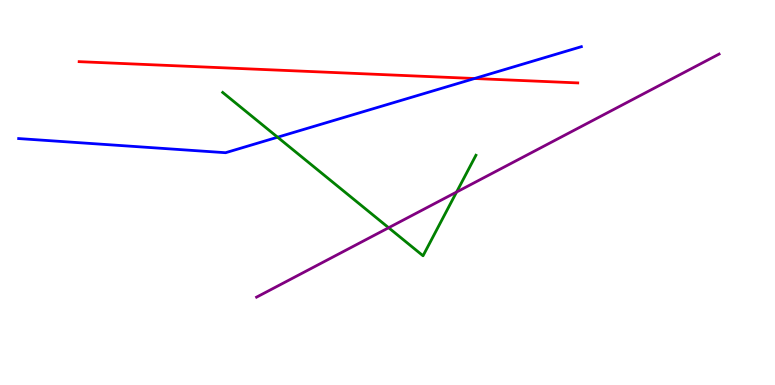[{'lines': ['blue', 'red'], 'intersections': [{'x': 6.12, 'y': 7.96}]}, {'lines': ['green', 'red'], 'intersections': []}, {'lines': ['purple', 'red'], 'intersections': []}, {'lines': ['blue', 'green'], 'intersections': [{'x': 3.58, 'y': 6.44}]}, {'lines': ['blue', 'purple'], 'intersections': []}, {'lines': ['green', 'purple'], 'intersections': [{'x': 5.01, 'y': 4.08}, {'x': 5.89, 'y': 5.01}]}]